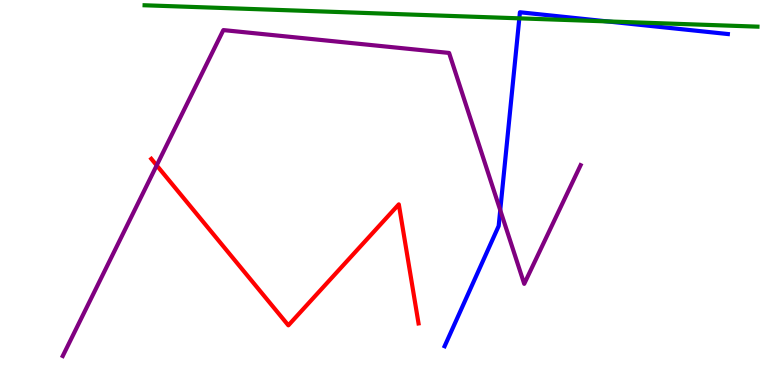[{'lines': ['blue', 'red'], 'intersections': []}, {'lines': ['green', 'red'], 'intersections': []}, {'lines': ['purple', 'red'], 'intersections': [{'x': 2.02, 'y': 5.7}]}, {'lines': ['blue', 'green'], 'intersections': [{'x': 6.7, 'y': 9.52}, {'x': 7.84, 'y': 9.44}]}, {'lines': ['blue', 'purple'], 'intersections': [{'x': 6.45, 'y': 4.54}]}, {'lines': ['green', 'purple'], 'intersections': []}]